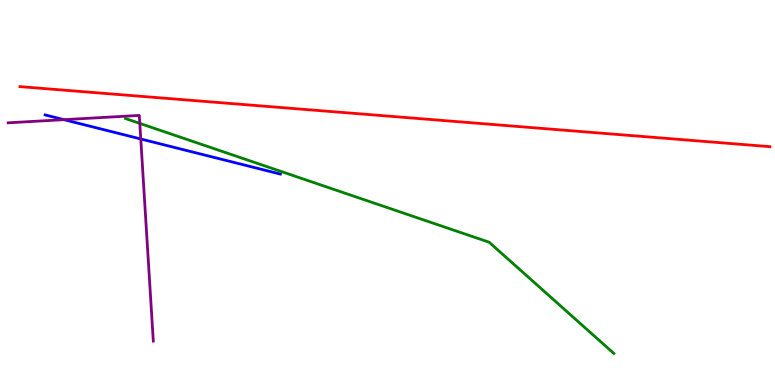[{'lines': ['blue', 'red'], 'intersections': []}, {'lines': ['green', 'red'], 'intersections': []}, {'lines': ['purple', 'red'], 'intersections': []}, {'lines': ['blue', 'green'], 'intersections': []}, {'lines': ['blue', 'purple'], 'intersections': [{'x': 0.825, 'y': 6.89}, {'x': 1.82, 'y': 6.39}]}, {'lines': ['green', 'purple'], 'intersections': [{'x': 1.8, 'y': 6.8}]}]